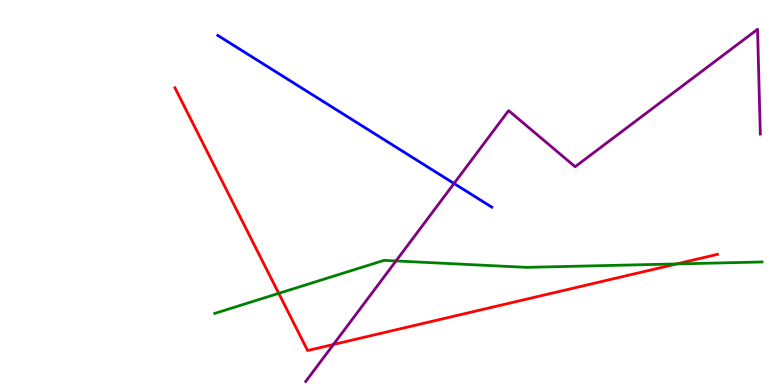[{'lines': ['blue', 'red'], 'intersections': []}, {'lines': ['green', 'red'], 'intersections': [{'x': 3.6, 'y': 2.38}, {'x': 8.73, 'y': 3.14}]}, {'lines': ['purple', 'red'], 'intersections': [{'x': 4.3, 'y': 1.05}]}, {'lines': ['blue', 'green'], 'intersections': []}, {'lines': ['blue', 'purple'], 'intersections': [{'x': 5.86, 'y': 5.23}]}, {'lines': ['green', 'purple'], 'intersections': [{'x': 5.11, 'y': 3.22}]}]